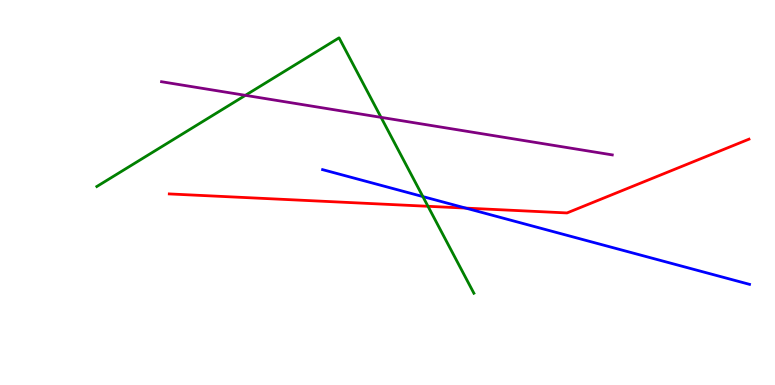[{'lines': ['blue', 'red'], 'intersections': [{'x': 6.01, 'y': 4.59}]}, {'lines': ['green', 'red'], 'intersections': [{'x': 5.52, 'y': 4.64}]}, {'lines': ['purple', 'red'], 'intersections': []}, {'lines': ['blue', 'green'], 'intersections': [{'x': 5.46, 'y': 4.89}]}, {'lines': ['blue', 'purple'], 'intersections': []}, {'lines': ['green', 'purple'], 'intersections': [{'x': 3.17, 'y': 7.52}, {'x': 4.92, 'y': 6.95}]}]